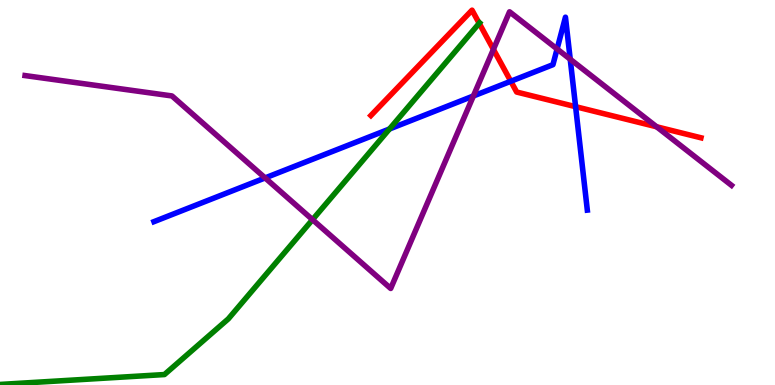[{'lines': ['blue', 'red'], 'intersections': [{'x': 6.59, 'y': 7.89}, {'x': 7.43, 'y': 7.23}]}, {'lines': ['green', 'red'], 'intersections': [{'x': 6.18, 'y': 9.39}]}, {'lines': ['purple', 'red'], 'intersections': [{'x': 6.37, 'y': 8.72}, {'x': 8.47, 'y': 6.71}]}, {'lines': ['blue', 'green'], 'intersections': [{'x': 5.03, 'y': 6.65}]}, {'lines': ['blue', 'purple'], 'intersections': [{'x': 3.42, 'y': 5.38}, {'x': 6.11, 'y': 7.51}, {'x': 7.19, 'y': 8.73}, {'x': 7.36, 'y': 8.46}]}, {'lines': ['green', 'purple'], 'intersections': [{'x': 4.03, 'y': 4.29}]}]